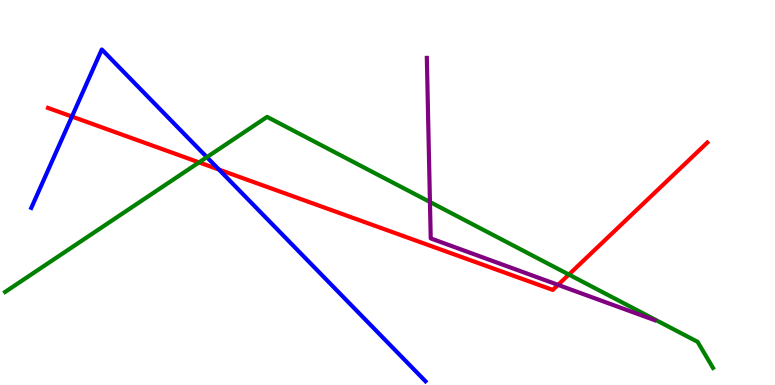[{'lines': ['blue', 'red'], 'intersections': [{'x': 0.928, 'y': 6.97}, {'x': 2.83, 'y': 5.6}]}, {'lines': ['green', 'red'], 'intersections': [{'x': 2.57, 'y': 5.78}, {'x': 7.34, 'y': 2.87}]}, {'lines': ['purple', 'red'], 'intersections': [{'x': 7.2, 'y': 2.6}]}, {'lines': ['blue', 'green'], 'intersections': [{'x': 2.67, 'y': 5.92}]}, {'lines': ['blue', 'purple'], 'intersections': []}, {'lines': ['green', 'purple'], 'intersections': [{'x': 5.55, 'y': 4.75}]}]